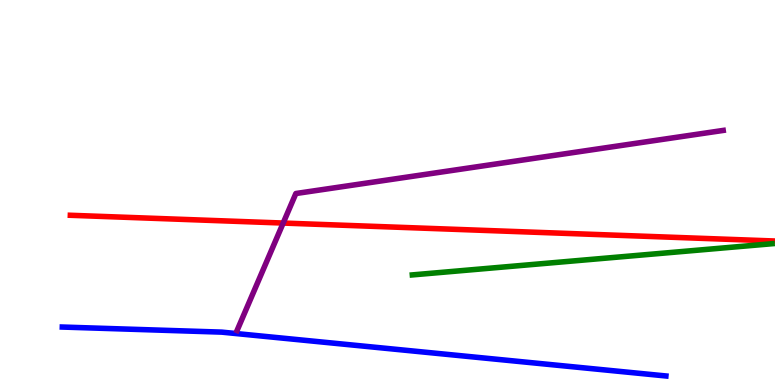[{'lines': ['blue', 'red'], 'intersections': []}, {'lines': ['green', 'red'], 'intersections': []}, {'lines': ['purple', 'red'], 'intersections': [{'x': 3.65, 'y': 4.21}]}, {'lines': ['blue', 'green'], 'intersections': []}, {'lines': ['blue', 'purple'], 'intersections': []}, {'lines': ['green', 'purple'], 'intersections': []}]